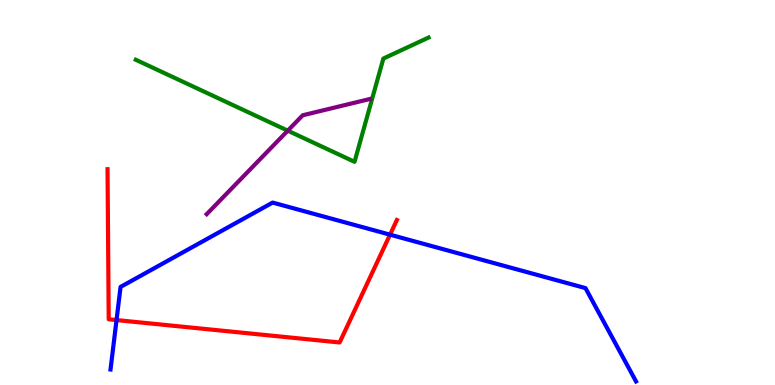[{'lines': ['blue', 'red'], 'intersections': [{'x': 1.5, 'y': 1.69}, {'x': 5.03, 'y': 3.9}]}, {'lines': ['green', 'red'], 'intersections': []}, {'lines': ['purple', 'red'], 'intersections': []}, {'lines': ['blue', 'green'], 'intersections': []}, {'lines': ['blue', 'purple'], 'intersections': []}, {'lines': ['green', 'purple'], 'intersections': [{'x': 3.71, 'y': 6.61}]}]